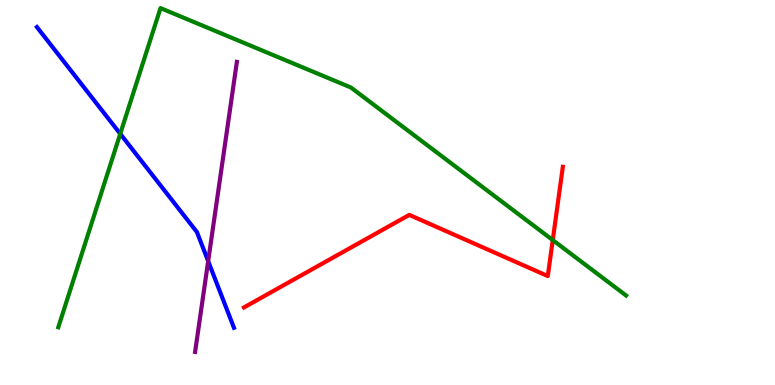[{'lines': ['blue', 'red'], 'intersections': []}, {'lines': ['green', 'red'], 'intersections': [{'x': 7.13, 'y': 3.76}]}, {'lines': ['purple', 'red'], 'intersections': []}, {'lines': ['blue', 'green'], 'intersections': [{'x': 1.55, 'y': 6.52}]}, {'lines': ['blue', 'purple'], 'intersections': [{'x': 2.69, 'y': 3.22}]}, {'lines': ['green', 'purple'], 'intersections': []}]